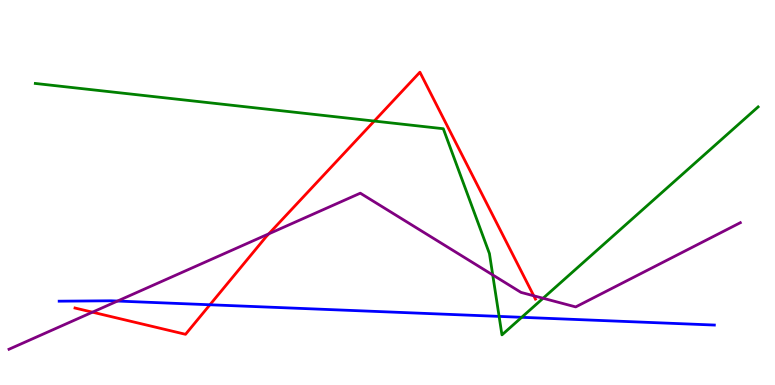[{'lines': ['blue', 'red'], 'intersections': [{'x': 2.71, 'y': 2.08}]}, {'lines': ['green', 'red'], 'intersections': [{'x': 4.83, 'y': 6.86}]}, {'lines': ['purple', 'red'], 'intersections': [{'x': 1.19, 'y': 1.89}, {'x': 3.47, 'y': 3.93}, {'x': 6.89, 'y': 2.32}]}, {'lines': ['blue', 'green'], 'intersections': [{'x': 6.44, 'y': 1.78}, {'x': 6.73, 'y': 1.76}]}, {'lines': ['blue', 'purple'], 'intersections': [{'x': 1.52, 'y': 2.18}]}, {'lines': ['green', 'purple'], 'intersections': [{'x': 6.36, 'y': 2.86}, {'x': 7.01, 'y': 2.25}]}]